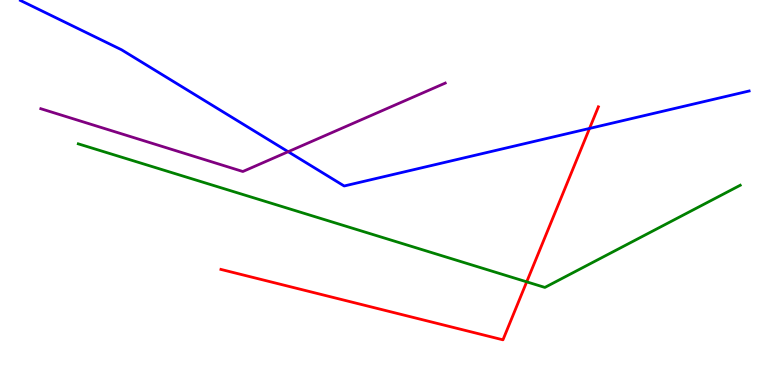[{'lines': ['blue', 'red'], 'intersections': [{'x': 7.61, 'y': 6.66}]}, {'lines': ['green', 'red'], 'intersections': [{'x': 6.8, 'y': 2.68}]}, {'lines': ['purple', 'red'], 'intersections': []}, {'lines': ['blue', 'green'], 'intersections': []}, {'lines': ['blue', 'purple'], 'intersections': [{'x': 3.72, 'y': 6.06}]}, {'lines': ['green', 'purple'], 'intersections': []}]